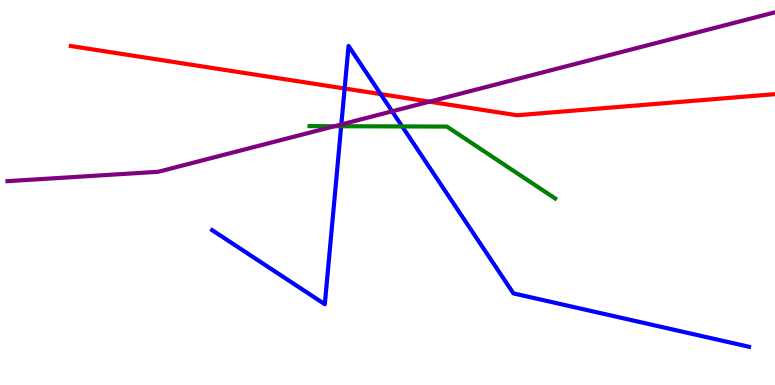[{'lines': ['blue', 'red'], 'intersections': [{'x': 4.45, 'y': 7.7}, {'x': 4.91, 'y': 7.56}]}, {'lines': ['green', 'red'], 'intersections': []}, {'lines': ['purple', 'red'], 'intersections': [{'x': 5.54, 'y': 7.36}]}, {'lines': ['blue', 'green'], 'intersections': [{'x': 4.4, 'y': 6.72}, {'x': 5.19, 'y': 6.72}]}, {'lines': ['blue', 'purple'], 'intersections': [{'x': 4.4, 'y': 6.77}, {'x': 5.06, 'y': 7.11}]}, {'lines': ['green', 'purple'], 'intersections': [{'x': 4.32, 'y': 6.72}]}]